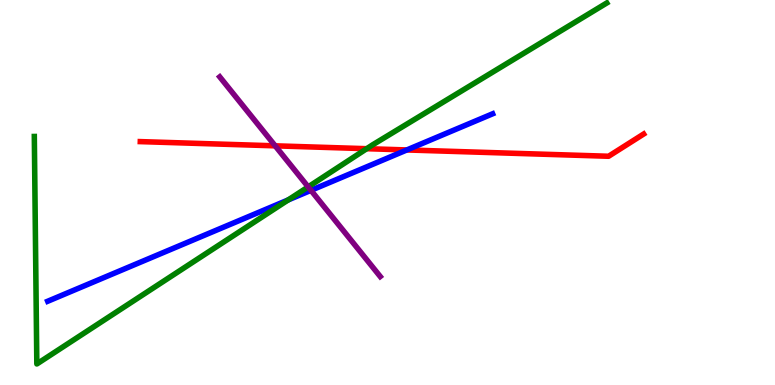[{'lines': ['blue', 'red'], 'intersections': [{'x': 5.25, 'y': 6.11}]}, {'lines': ['green', 'red'], 'intersections': [{'x': 4.73, 'y': 6.14}]}, {'lines': ['purple', 'red'], 'intersections': [{'x': 3.55, 'y': 6.21}]}, {'lines': ['blue', 'green'], 'intersections': [{'x': 3.72, 'y': 4.81}]}, {'lines': ['blue', 'purple'], 'intersections': [{'x': 4.01, 'y': 5.06}]}, {'lines': ['green', 'purple'], 'intersections': [{'x': 3.98, 'y': 5.15}]}]